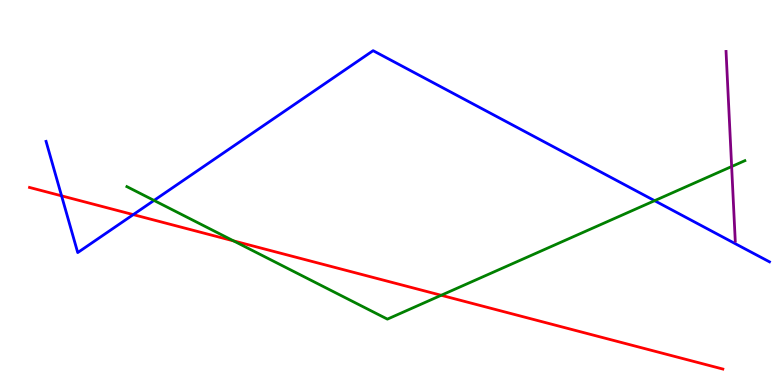[{'lines': ['blue', 'red'], 'intersections': [{'x': 0.794, 'y': 4.91}, {'x': 1.72, 'y': 4.43}]}, {'lines': ['green', 'red'], 'intersections': [{'x': 3.01, 'y': 3.74}, {'x': 5.69, 'y': 2.33}]}, {'lines': ['purple', 'red'], 'intersections': []}, {'lines': ['blue', 'green'], 'intersections': [{'x': 1.99, 'y': 4.79}, {'x': 8.45, 'y': 4.79}]}, {'lines': ['blue', 'purple'], 'intersections': []}, {'lines': ['green', 'purple'], 'intersections': [{'x': 9.44, 'y': 5.67}]}]